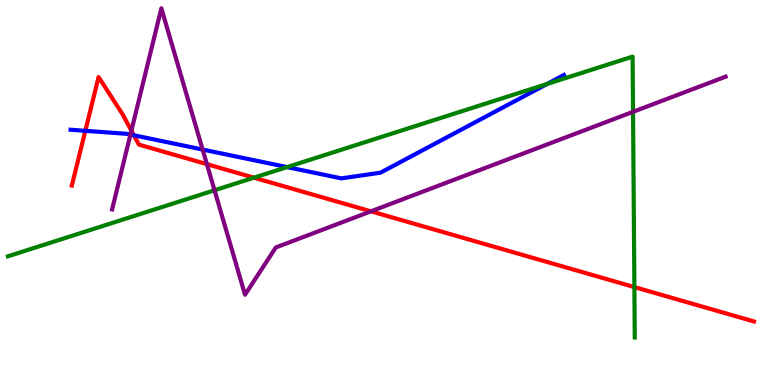[{'lines': ['blue', 'red'], 'intersections': [{'x': 1.1, 'y': 6.6}, {'x': 1.73, 'y': 6.49}]}, {'lines': ['green', 'red'], 'intersections': [{'x': 3.28, 'y': 5.38}, {'x': 8.19, 'y': 2.54}]}, {'lines': ['purple', 'red'], 'intersections': [{'x': 1.7, 'y': 6.61}, {'x': 2.67, 'y': 5.74}, {'x': 4.79, 'y': 4.51}]}, {'lines': ['blue', 'green'], 'intersections': [{'x': 3.7, 'y': 5.66}, {'x': 7.06, 'y': 7.82}]}, {'lines': ['blue', 'purple'], 'intersections': [{'x': 1.68, 'y': 6.51}, {'x': 2.61, 'y': 6.12}]}, {'lines': ['green', 'purple'], 'intersections': [{'x': 2.77, 'y': 5.06}, {'x': 8.17, 'y': 7.1}]}]